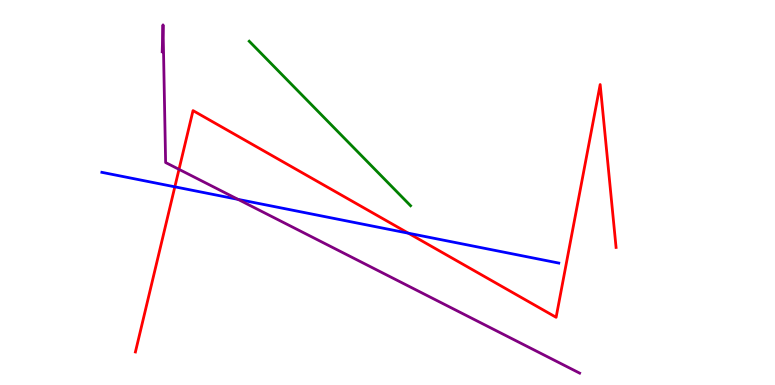[{'lines': ['blue', 'red'], 'intersections': [{'x': 2.26, 'y': 5.15}, {'x': 5.27, 'y': 3.94}]}, {'lines': ['green', 'red'], 'intersections': []}, {'lines': ['purple', 'red'], 'intersections': [{'x': 2.31, 'y': 5.6}]}, {'lines': ['blue', 'green'], 'intersections': []}, {'lines': ['blue', 'purple'], 'intersections': [{'x': 3.07, 'y': 4.82}]}, {'lines': ['green', 'purple'], 'intersections': []}]